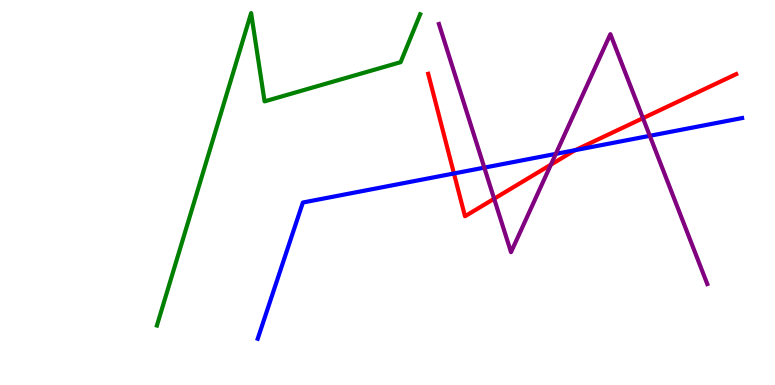[{'lines': ['blue', 'red'], 'intersections': [{'x': 5.86, 'y': 5.49}, {'x': 7.42, 'y': 6.1}]}, {'lines': ['green', 'red'], 'intersections': []}, {'lines': ['purple', 'red'], 'intersections': [{'x': 6.38, 'y': 4.84}, {'x': 7.11, 'y': 5.72}, {'x': 8.3, 'y': 6.93}]}, {'lines': ['blue', 'green'], 'intersections': []}, {'lines': ['blue', 'purple'], 'intersections': [{'x': 6.25, 'y': 5.65}, {'x': 7.17, 'y': 6.0}, {'x': 8.38, 'y': 6.47}]}, {'lines': ['green', 'purple'], 'intersections': []}]